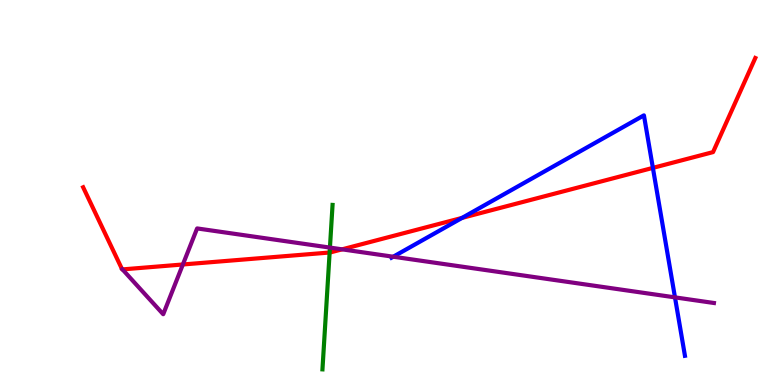[{'lines': ['blue', 'red'], 'intersections': [{'x': 5.96, 'y': 4.34}, {'x': 8.42, 'y': 5.64}]}, {'lines': ['green', 'red'], 'intersections': [{'x': 4.25, 'y': 3.44}]}, {'lines': ['purple', 'red'], 'intersections': [{'x': 1.58, 'y': 3.0}, {'x': 2.36, 'y': 3.13}, {'x': 4.41, 'y': 3.52}]}, {'lines': ['blue', 'green'], 'intersections': []}, {'lines': ['blue', 'purple'], 'intersections': [{'x': 5.07, 'y': 3.33}, {'x': 8.71, 'y': 2.28}]}, {'lines': ['green', 'purple'], 'intersections': [{'x': 4.26, 'y': 3.57}]}]